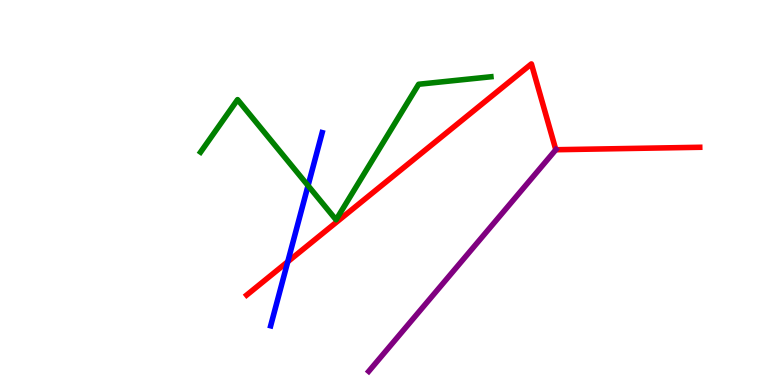[{'lines': ['blue', 'red'], 'intersections': [{'x': 3.71, 'y': 3.2}]}, {'lines': ['green', 'red'], 'intersections': []}, {'lines': ['purple', 'red'], 'intersections': [{'x': 7.17, 'y': 6.11}]}, {'lines': ['blue', 'green'], 'intersections': [{'x': 3.97, 'y': 5.18}]}, {'lines': ['blue', 'purple'], 'intersections': []}, {'lines': ['green', 'purple'], 'intersections': []}]